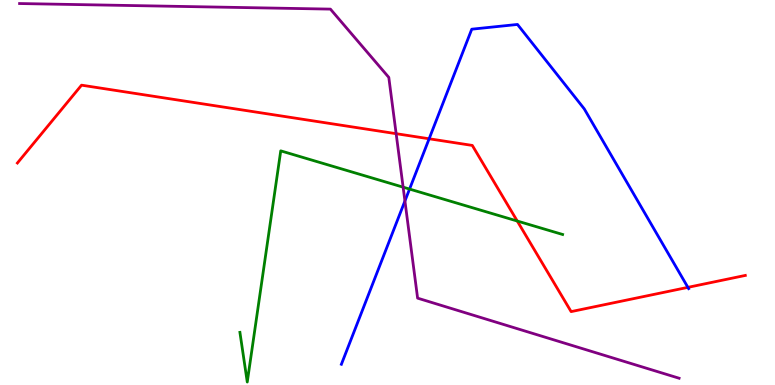[{'lines': ['blue', 'red'], 'intersections': [{'x': 5.54, 'y': 6.4}, {'x': 8.88, 'y': 2.54}]}, {'lines': ['green', 'red'], 'intersections': [{'x': 6.67, 'y': 4.26}]}, {'lines': ['purple', 'red'], 'intersections': [{'x': 5.11, 'y': 6.53}]}, {'lines': ['blue', 'green'], 'intersections': [{'x': 5.28, 'y': 5.09}]}, {'lines': ['blue', 'purple'], 'intersections': [{'x': 5.22, 'y': 4.78}]}, {'lines': ['green', 'purple'], 'intersections': [{'x': 5.2, 'y': 5.14}]}]